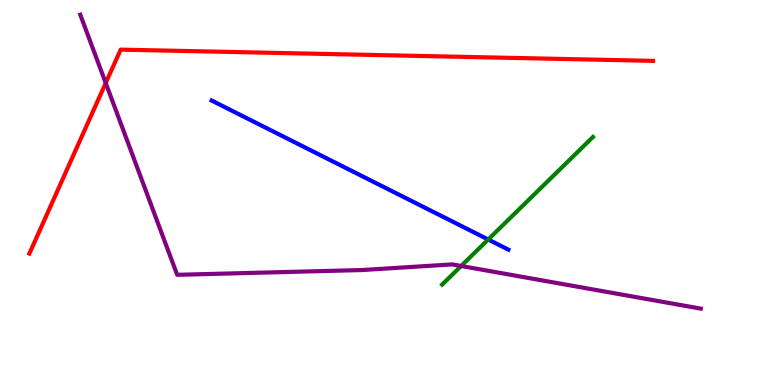[{'lines': ['blue', 'red'], 'intersections': []}, {'lines': ['green', 'red'], 'intersections': []}, {'lines': ['purple', 'red'], 'intersections': [{'x': 1.36, 'y': 7.84}]}, {'lines': ['blue', 'green'], 'intersections': [{'x': 6.3, 'y': 3.78}]}, {'lines': ['blue', 'purple'], 'intersections': []}, {'lines': ['green', 'purple'], 'intersections': [{'x': 5.95, 'y': 3.09}]}]